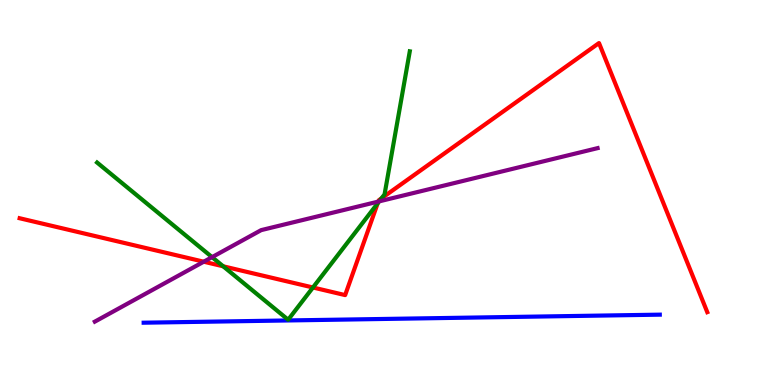[{'lines': ['blue', 'red'], 'intersections': []}, {'lines': ['green', 'red'], 'intersections': [{'x': 2.88, 'y': 3.08}, {'x': 4.04, 'y': 2.53}, {'x': 4.87, 'y': 4.72}, {'x': 4.92, 'y': 4.85}]}, {'lines': ['purple', 'red'], 'intersections': [{'x': 2.63, 'y': 3.2}, {'x': 4.88, 'y': 4.76}]}, {'lines': ['blue', 'green'], 'intersections': []}, {'lines': ['blue', 'purple'], 'intersections': []}, {'lines': ['green', 'purple'], 'intersections': [{'x': 2.74, 'y': 3.32}, {'x': 4.89, 'y': 4.77}]}]